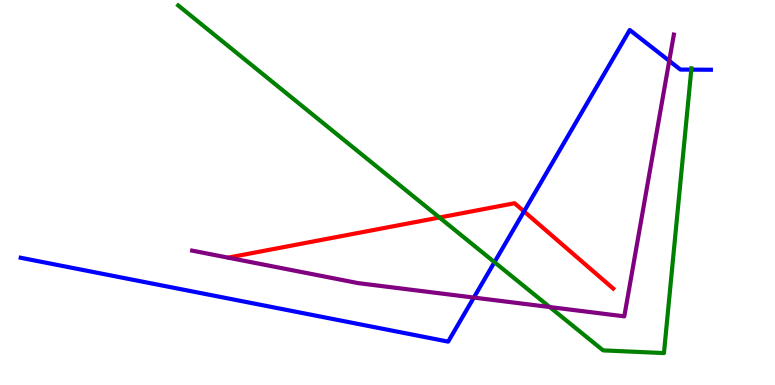[{'lines': ['blue', 'red'], 'intersections': [{'x': 6.76, 'y': 4.51}]}, {'lines': ['green', 'red'], 'intersections': [{'x': 5.67, 'y': 4.35}]}, {'lines': ['purple', 'red'], 'intersections': []}, {'lines': ['blue', 'green'], 'intersections': [{'x': 6.38, 'y': 3.19}, {'x': 8.92, 'y': 8.19}]}, {'lines': ['blue', 'purple'], 'intersections': [{'x': 6.11, 'y': 2.27}, {'x': 8.64, 'y': 8.42}]}, {'lines': ['green', 'purple'], 'intersections': [{'x': 7.09, 'y': 2.02}]}]